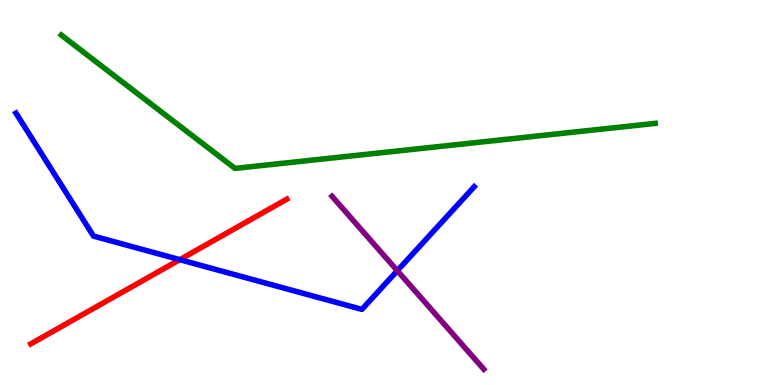[{'lines': ['blue', 'red'], 'intersections': [{'x': 2.32, 'y': 3.26}]}, {'lines': ['green', 'red'], 'intersections': []}, {'lines': ['purple', 'red'], 'intersections': []}, {'lines': ['blue', 'green'], 'intersections': []}, {'lines': ['blue', 'purple'], 'intersections': [{'x': 5.13, 'y': 2.97}]}, {'lines': ['green', 'purple'], 'intersections': []}]